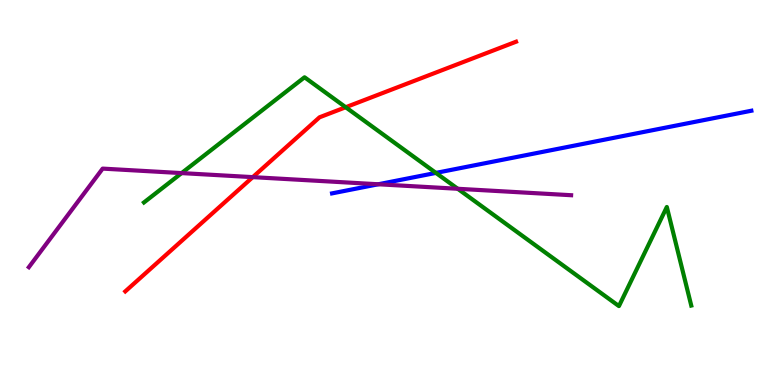[{'lines': ['blue', 'red'], 'intersections': []}, {'lines': ['green', 'red'], 'intersections': [{'x': 4.46, 'y': 7.21}]}, {'lines': ['purple', 'red'], 'intersections': [{'x': 3.26, 'y': 5.4}]}, {'lines': ['blue', 'green'], 'intersections': [{'x': 5.62, 'y': 5.51}]}, {'lines': ['blue', 'purple'], 'intersections': [{'x': 4.88, 'y': 5.21}]}, {'lines': ['green', 'purple'], 'intersections': [{'x': 2.34, 'y': 5.5}, {'x': 5.91, 'y': 5.1}]}]